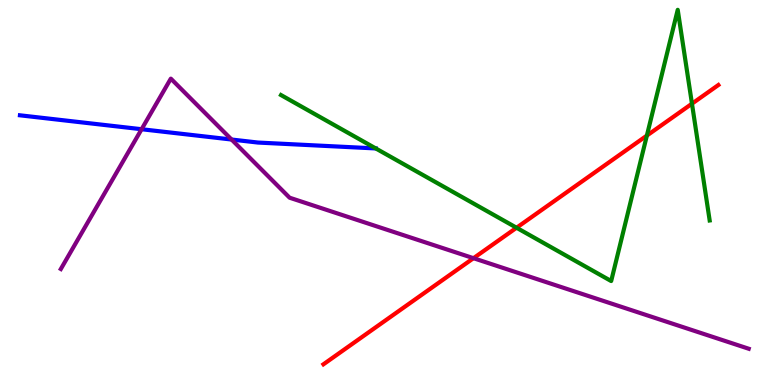[{'lines': ['blue', 'red'], 'intersections': []}, {'lines': ['green', 'red'], 'intersections': [{'x': 6.67, 'y': 4.08}, {'x': 8.35, 'y': 6.48}, {'x': 8.93, 'y': 7.31}]}, {'lines': ['purple', 'red'], 'intersections': [{'x': 6.11, 'y': 3.29}]}, {'lines': ['blue', 'green'], 'intersections': []}, {'lines': ['blue', 'purple'], 'intersections': [{'x': 1.83, 'y': 6.64}, {'x': 2.99, 'y': 6.38}]}, {'lines': ['green', 'purple'], 'intersections': []}]